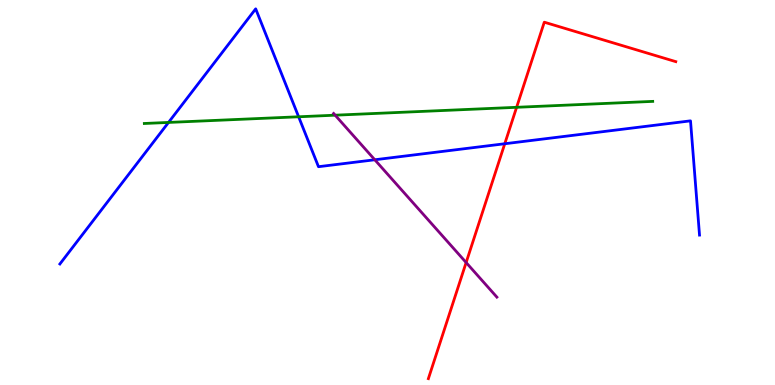[{'lines': ['blue', 'red'], 'intersections': [{'x': 6.51, 'y': 6.27}]}, {'lines': ['green', 'red'], 'intersections': [{'x': 6.67, 'y': 7.21}]}, {'lines': ['purple', 'red'], 'intersections': [{'x': 6.01, 'y': 3.18}]}, {'lines': ['blue', 'green'], 'intersections': [{'x': 2.17, 'y': 6.82}, {'x': 3.85, 'y': 6.97}]}, {'lines': ['blue', 'purple'], 'intersections': [{'x': 4.84, 'y': 5.85}]}, {'lines': ['green', 'purple'], 'intersections': [{'x': 4.32, 'y': 7.01}]}]